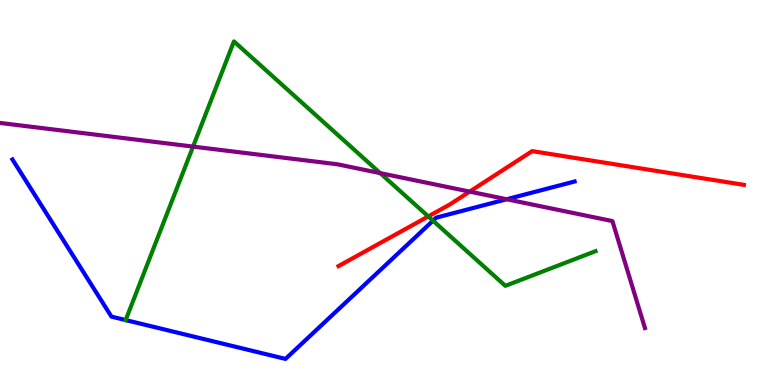[{'lines': ['blue', 'red'], 'intersections': []}, {'lines': ['green', 'red'], 'intersections': [{'x': 5.53, 'y': 4.38}]}, {'lines': ['purple', 'red'], 'intersections': [{'x': 6.06, 'y': 5.02}]}, {'lines': ['blue', 'green'], 'intersections': [{'x': 1.62, 'y': 1.69}, {'x': 5.59, 'y': 4.27}]}, {'lines': ['blue', 'purple'], 'intersections': [{'x': 6.54, 'y': 4.82}]}, {'lines': ['green', 'purple'], 'intersections': [{'x': 2.49, 'y': 6.19}, {'x': 4.91, 'y': 5.5}]}]